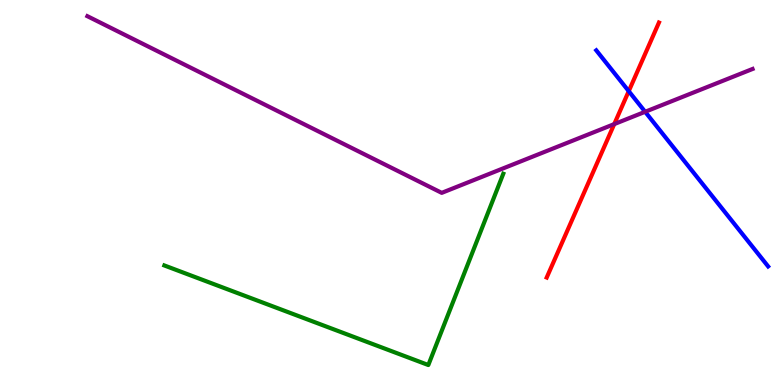[{'lines': ['blue', 'red'], 'intersections': [{'x': 8.11, 'y': 7.63}]}, {'lines': ['green', 'red'], 'intersections': []}, {'lines': ['purple', 'red'], 'intersections': [{'x': 7.93, 'y': 6.78}]}, {'lines': ['blue', 'green'], 'intersections': []}, {'lines': ['blue', 'purple'], 'intersections': [{'x': 8.32, 'y': 7.1}]}, {'lines': ['green', 'purple'], 'intersections': []}]